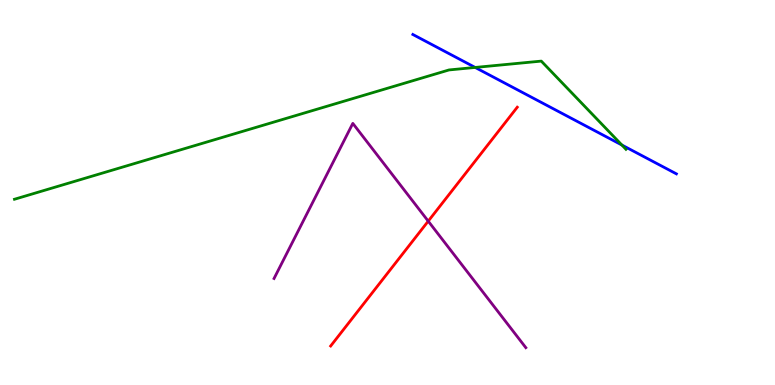[{'lines': ['blue', 'red'], 'intersections': []}, {'lines': ['green', 'red'], 'intersections': []}, {'lines': ['purple', 'red'], 'intersections': [{'x': 5.53, 'y': 4.26}]}, {'lines': ['blue', 'green'], 'intersections': [{'x': 6.13, 'y': 8.25}, {'x': 8.02, 'y': 6.23}]}, {'lines': ['blue', 'purple'], 'intersections': []}, {'lines': ['green', 'purple'], 'intersections': []}]